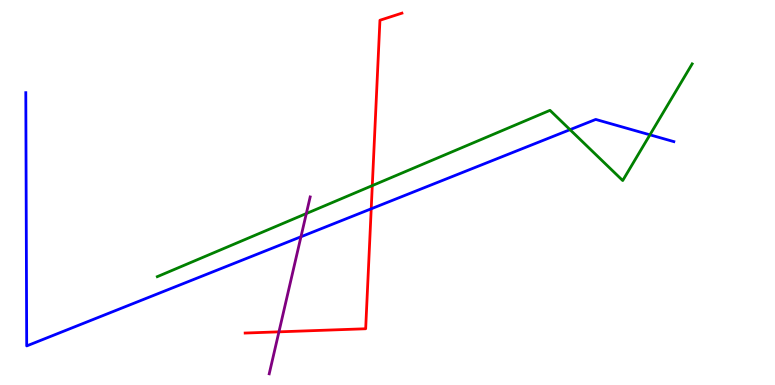[{'lines': ['blue', 'red'], 'intersections': [{'x': 4.79, 'y': 4.58}]}, {'lines': ['green', 'red'], 'intersections': [{'x': 4.8, 'y': 5.18}]}, {'lines': ['purple', 'red'], 'intersections': [{'x': 3.6, 'y': 1.38}]}, {'lines': ['blue', 'green'], 'intersections': [{'x': 7.36, 'y': 6.63}, {'x': 8.39, 'y': 6.5}]}, {'lines': ['blue', 'purple'], 'intersections': [{'x': 3.88, 'y': 3.85}]}, {'lines': ['green', 'purple'], 'intersections': [{'x': 3.95, 'y': 4.45}]}]